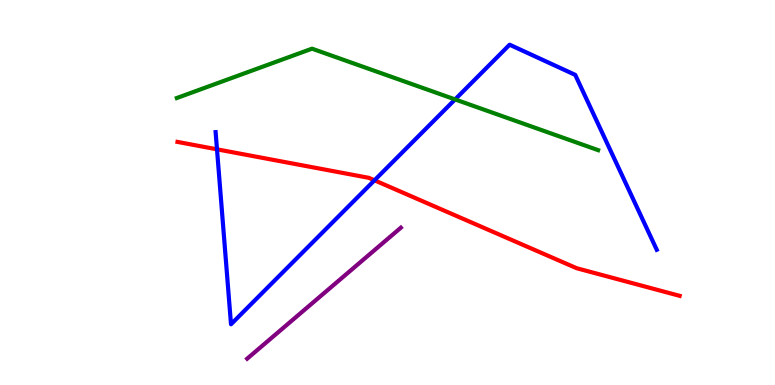[{'lines': ['blue', 'red'], 'intersections': [{'x': 2.8, 'y': 6.12}, {'x': 4.83, 'y': 5.32}]}, {'lines': ['green', 'red'], 'intersections': []}, {'lines': ['purple', 'red'], 'intersections': []}, {'lines': ['blue', 'green'], 'intersections': [{'x': 5.87, 'y': 7.42}]}, {'lines': ['blue', 'purple'], 'intersections': []}, {'lines': ['green', 'purple'], 'intersections': []}]